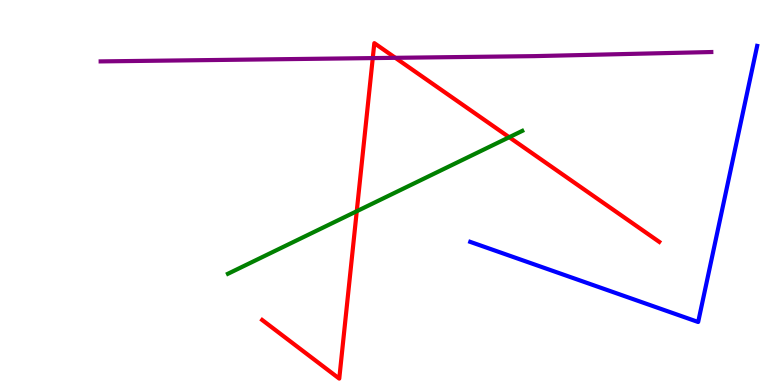[{'lines': ['blue', 'red'], 'intersections': []}, {'lines': ['green', 'red'], 'intersections': [{'x': 4.6, 'y': 4.51}, {'x': 6.57, 'y': 6.44}]}, {'lines': ['purple', 'red'], 'intersections': [{'x': 4.81, 'y': 8.49}, {'x': 5.1, 'y': 8.5}]}, {'lines': ['blue', 'green'], 'intersections': []}, {'lines': ['blue', 'purple'], 'intersections': []}, {'lines': ['green', 'purple'], 'intersections': []}]